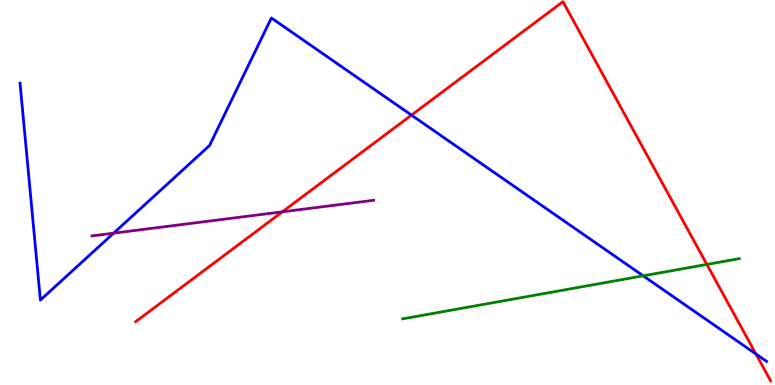[{'lines': ['blue', 'red'], 'intersections': [{'x': 5.31, 'y': 7.01}, {'x': 9.75, 'y': 0.805}]}, {'lines': ['green', 'red'], 'intersections': [{'x': 9.12, 'y': 3.13}]}, {'lines': ['purple', 'red'], 'intersections': [{'x': 3.64, 'y': 4.5}]}, {'lines': ['blue', 'green'], 'intersections': [{'x': 8.3, 'y': 2.84}]}, {'lines': ['blue', 'purple'], 'intersections': [{'x': 1.47, 'y': 3.94}]}, {'lines': ['green', 'purple'], 'intersections': []}]